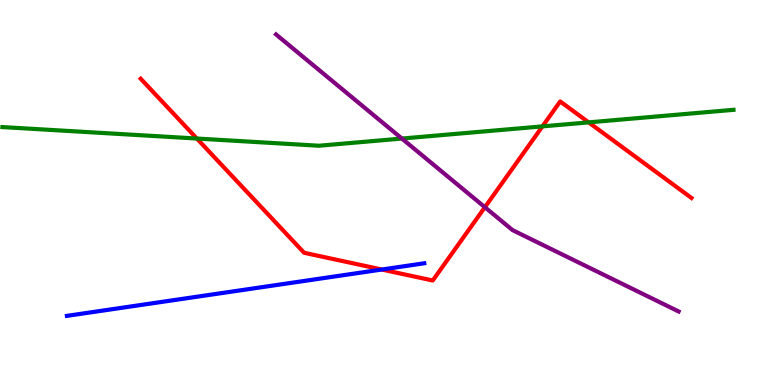[{'lines': ['blue', 'red'], 'intersections': [{'x': 4.93, 'y': 3.0}]}, {'lines': ['green', 'red'], 'intersections': [{'x': 2.54, 'y': 6.4}, {'x': 7.0, 'y': 6.72}, {'x': 7.6, 'y': 6.82}]}, {'lines': ['purple', 'red'], 'intersections': [{'x': 6.26, 'y': 4.62}]}, {'lines': ['blue', 'green'], 'intersections': []}, {'lines': ['blue', 'purple'], 'intersections': []}, {'lines': ['green', 'purple'], 'intersections': [{'x': 5.19, 'y': 6.4}]}]